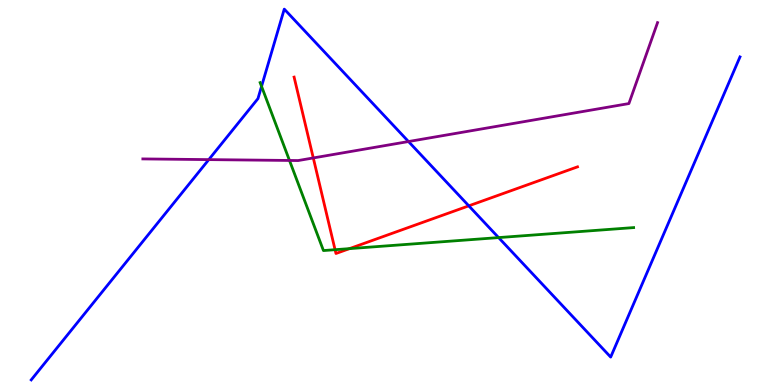[{'lines': ['blue', 'red'], 'intersections': [{'x': 6.05, 'y': 4.65}]}, {'lines': ['green', 'red'], 'intersections': [{'x': 4.32, 'y': 3.51}, {'x': 4.51, 'y': 3.54}]}, {'lines': ['purple', 'red'], 'intersections': [{'x': 4.04, 'y': 5.9}]}, {'lines': ['blue', 'green'], 'intersections': [{'x': 3.37, 'y': 7.76}, {'x': 6.43, 'y': 3.83}]}, {'lines': ['blue', 'purple'], 'intersections': [{'x': 2.69, 'y': 5.85}, {'x': 5.27, 'y': 6.32}]}, {'lines': ['green', 'purple'], 'intersections': [{'x': 3.74, 'y': 5.83}]}]